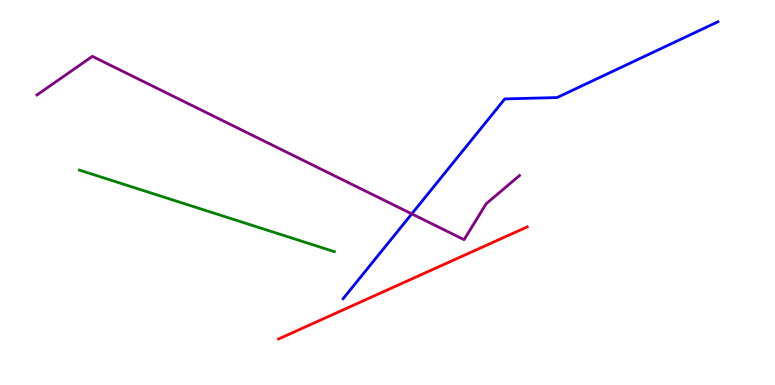[{'lines': ['blue', 'red'], 'intersections': []}, {'lines': ['green', 'red'], 'intersections': []}, {'lines': ['purple', 'red'], 'intersections': []}, {'lines': ['blue', 'green'], 'intersections': []}, {'lines': ['blue', 'purple'], 'intersections': [{'x': 5.31, 'y': 4.44}]}, {'lines': ['green', 'purple'], 'intersections': []}]